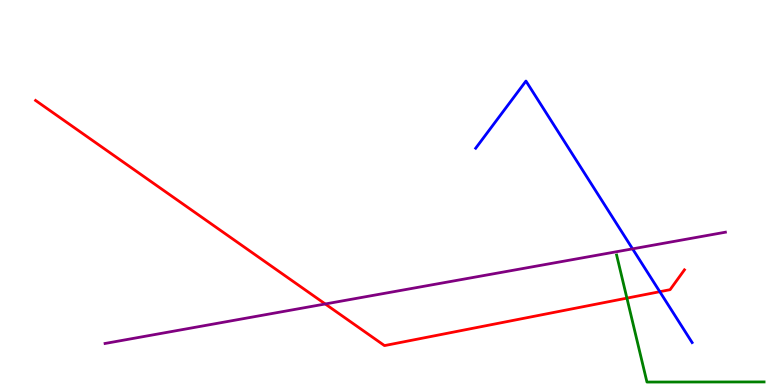[{'lines': ['blue', 'red'], 'intersections': [{'x': 8.51, 'y': 2.42}]}, {'lines': ['green', 'red'], 'intersections': [{'x': 8.09, 'y': 2.26}]}, {'lines': ['purple', 'red'], 'intersections': [{'x': 4.2, 'y': 2.1}]}, {'lines': ['blue', 'green'], 'intersections': []}, {'lines': ['blue', 'purple'], 'intersections': [{'x': 8.16, 'y': 3.54}]}, {'lines': ['green', 'purple'], 'intersections': []}]